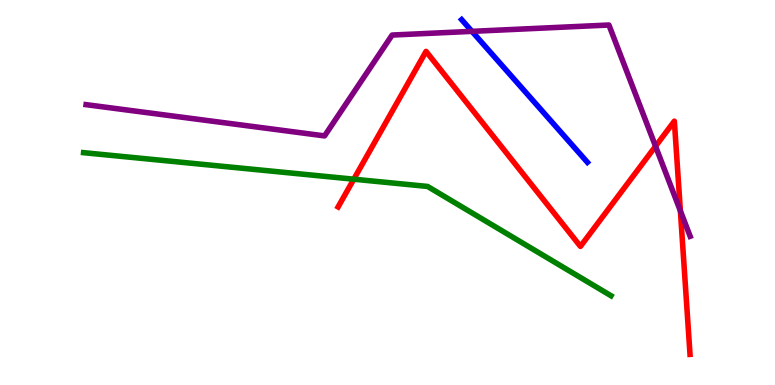[{'lines': ['blue', 'red'], 'intersections': []}, {'lines': ['green', 'red'], 'intersections': [{'x': 4.57, 'y': 5.35}]}, {'lines': ['purple', 'red'], 'intersections': [{'x': 8.46, 'y': 6.2}, {'x': 8.78, 'y': 4.52}]}, {'lines': ['blue', 'green'], 'intersections': []}, {'lines': ['blue', 'purple'], 'intersections': [{'x': 6.09, 'y': 9.19}]}, {'lines': ['green', 'purple'], 'intersections': []}]